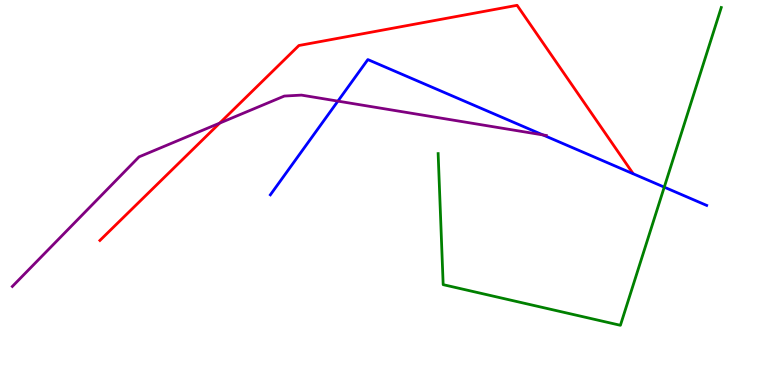[{'lines': ['blue', 'red'], 'intersections': []}, {'lines': ['green', 'red'], 'intersections': []}, {'lines': ['purple', 'red'], 'intersections': [{'x': 2.83, 'y': 6.8}]}, {'lines': ['blue', 'green'], 'intersections': [{'x': 8.57, 'y': 5.14}]}, {'lines': ['blue', 'purple'], 'intersections': [{'x': 4.36, 'y': 7.37}, {'x': 7.01, 'y': 6.5}]}, {'lines': ['green', 'purple'], 'intersections': []}]